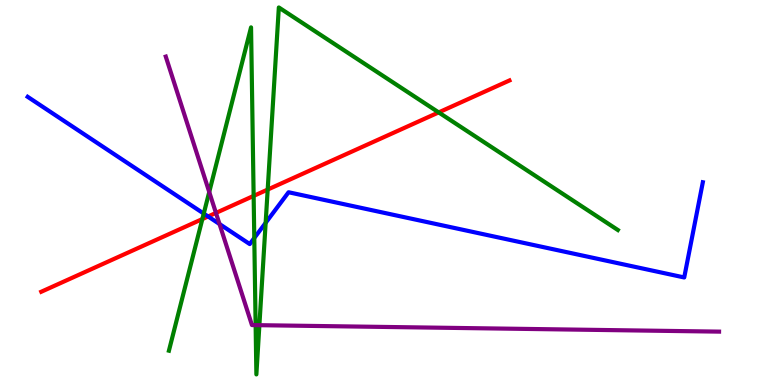[{'lines': ['blue', 'red'], 'intersections': [{'x': 2.69, 'y': 4.38}]}, {'lines': ['green', 'red'], 'intersections': [{'x': 2.61, 'y': 4.31}, {'x': 3.27, 'y': 4.91}, {'x': 3.45, 'y': 5.08}, {'x': 5.66, 'y': 7.08}]}, {'lines': ['purple', 'red'], 'intersections': [{'x': 2.79, 'y': 4.47}]}, {'lines': ['blue', 'green'], 'intersections': [{'x': 2.63, 'y': 4.45}, {'x': 3.28, 'y': 3.82}, {'x': 3.43, 'y': 4.21}]}, {'lines': ['blue', 'purple'], 'intersections': [{'x': 2.83, 'y': 4.18}]}, {'lines': ['green', 'purple'], 'intersections': [{'x': 2.7, 'y': 5.01}, {'x': 3.3, 'y': 1.55}, {'x': 3.35, 'y': 1.55}]}]